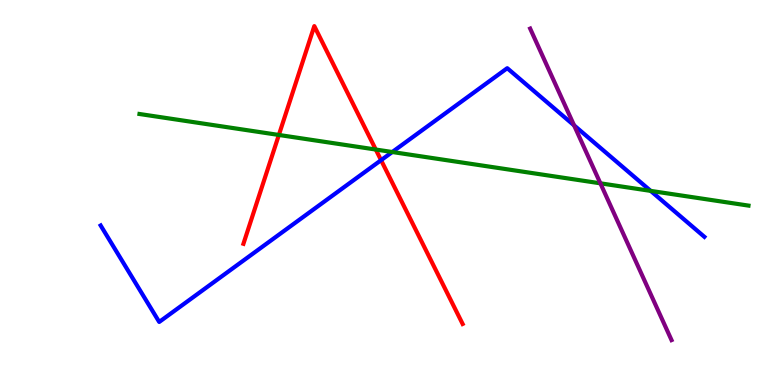[{'lines': ['blue', 'red'], 'intersections': [{'x': 4.92, 'y': 5.84}]}, {'lines': ['green', 'red'], 'intersections': [{'x': 3.6, 'y': 6.49}, {'x': 4.85, 'y': 6.12}]}, {'lines': ['purple', 'red'], 'intersections': []}, {'lines': ['blue', 'green'], 'intersections': [{'x': 5.06, 'y': 6.05}, {'x': 8.4, 'y': 5.04}]}, {'lines': ['blue', 'purple'], 'intersections': [{'x': 7.41, 'y': 6.74}]}, {'lines': ['green', 'purple'], 'intersections': [{'x': 7.75, 'y': 5.24}]}]